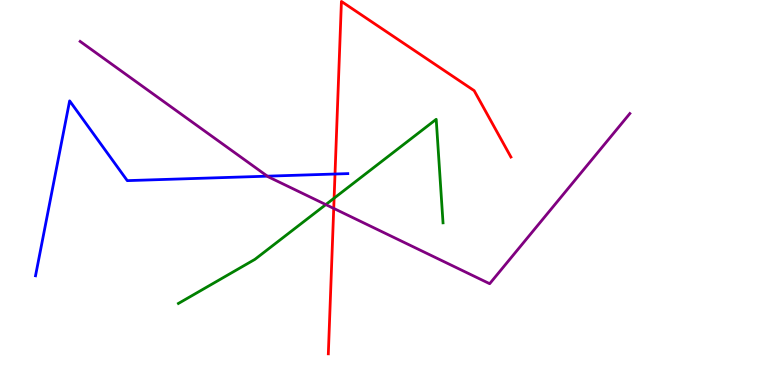[{'lines': ['blue', 'red'], 'intersections': [{'x': 4.32, 'y': 5.48}]}, {'lines': ['green', 'red'], 'intersections': [{'x': 4.31, 'y': 4.85}]}, {'lines': ['purple', 'red'], 'intersections': [{'x': 4.31, 'y': 4.59}]}, {'lines': ['blue', 'green'], 'intersections': []}, {'lines': ['blue', 'purple'], 'intersections': [{'x': 3.45, 'y': 5.42}]}, {'lines': ['green', 'purple'], 'intersections': [{'x': 4.2, 'y': 4.69}]}]